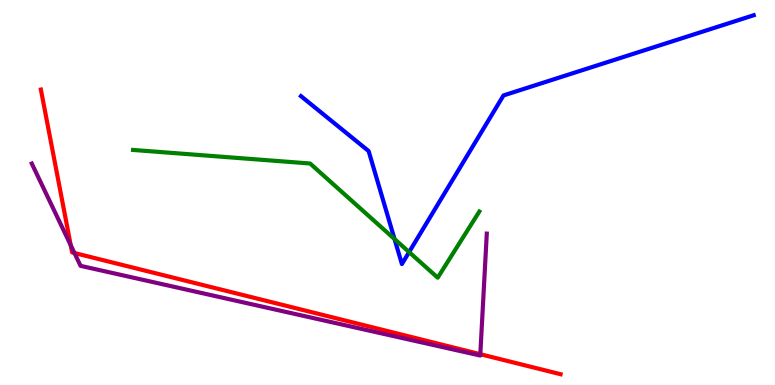[{'lines': ['blue', 'red'], 'intersections': []}, {'lines': ['green', 'red'], 'intersections': []}, {'lines': ['purple', 'red'], 'intersections': [{'x': 0.913, 'y': 3.63}, {'x': 0.961, 'y': 3.43}, {'x': 6.2, 'y': 0.8}]}, {'lines': ['blue', 'green'], 'intersections': [{'x': 5.09, 'y': 3.79}, {'x': 5.28, 'y': 3.45}]}, {'lines': ['blue', 'purple'], 'intersections': []}, {'lines': ['green', 'purple'], 'intersections': []}]